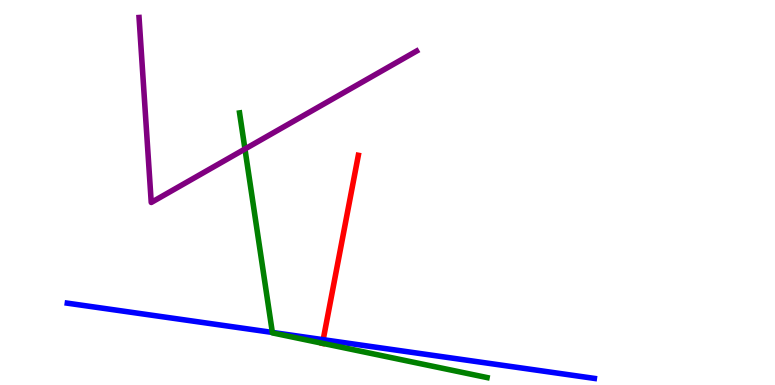[{'lines': ['blue', 'red'], 'intersections': [{'x': 4.17, 'y': 1.18}]}, {'lines': ['green', 'red'], 'intersections': [{'x': 4.16, 'y': 1.08}]}, {'lines': ['purple', 'red'], 'intersections': []}, {'lines': ['blue', 'green'], 'intersections': [{'x': 3.51, 'y': 1.37}]}, {'lines': ['blue', 'purple'], 'intersections': []}, {'lines': ['green', 'purple'], 'intersections': [{'x': 3.16, 'y': 6.13}]}]